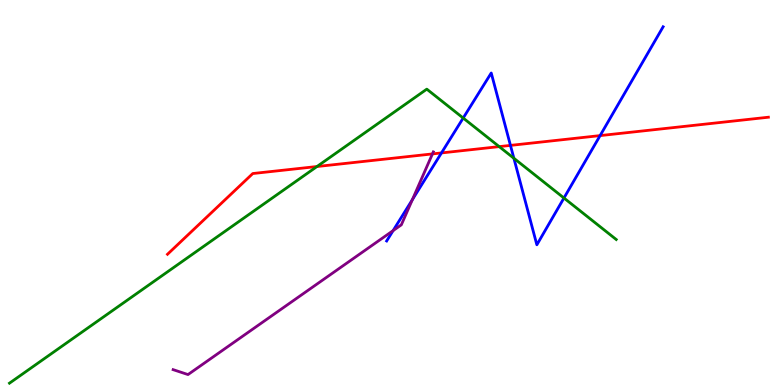[{'lines': ['blue', 'red'], 'intersections': [{'x': 5.7, 'y': 6.03}, {'x': 6.59, 'y': 6.22}, {'x': 7.74, 'y': 6.48}]}, {'lines': ['green', 'red'], 'intersections': [{'x': 4.09, 'y': 5.67}, {'x': 6.44, 'y': 6.19}]}, {'lines': ['purple', 'red'], 'intersections': [{'x': 5.58, 'y': 6.0}]}, {'lines': ['blue', 'green'], 'intersections': [{'x': 5.98, 'y': 6.93}, {'x': 6.63, 'y': 5.89}, {'x': 7.28, 'y': 4.86}]}, {'lines': ['blue', 'purple'], 'intersections': [{'x': 5.07, 'y': 4.01}, {'x': 5.32, 'y': 4.81}]}, {'lines': ['green', 'purple'], 'intersections': []}]